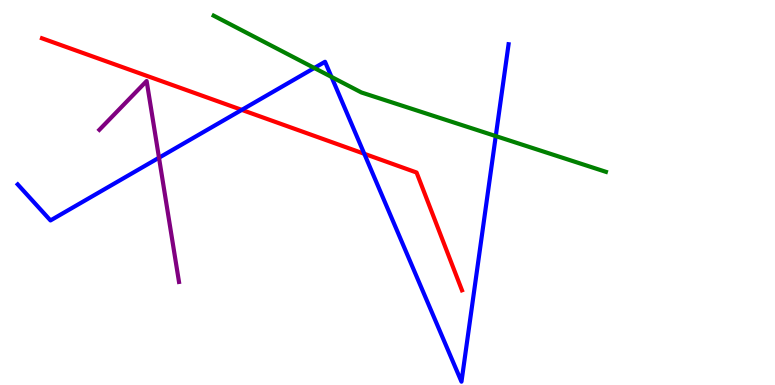[{'lines': ['blue', 'red'], 'intersections': [{'x': 3.12, 'y': 7.15}, {'x': 4.7, 'y': 6.01}]}, {'lines': ['green', 'red'], 'intersections': []}, {'lines': ['purple', 'red'], 'intersections': []}, {'lines': ['blue', 'green'], 'intersections': [{'x': 4.06, 'y': 8.23}, {'x': 4.28, 'y': 8.0}, {'x': 6.4, 'y': 6.47}]}, {'lines': ['blue', 'purple'], 'intersections': [{'x': 2.05, 'y': 5.9}]}, {'lines': ['green', 'purple'], 'intersections': []}]